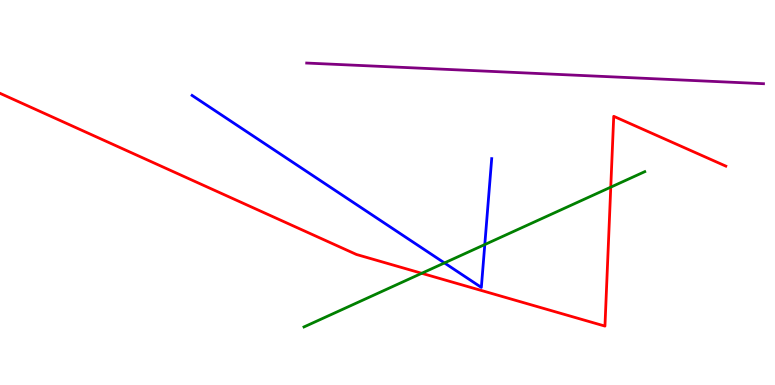[{'lines': ['blue', 'red'], 'intersections': []}, {'lines': ['green', 'red'], 'intersections': [{'x': 5.44, 'y': 2.9}, {'x': 7.88, 'y': 5.14}]}, {'lines': ['purple', 'red'], 'intersections': []}, {'lines': ['blue', 'green'], 'intersections': [{'x': 5.73, 'y': 3.17}, {'x': 6.26, 'y': 3.65}]}, {'lines': ['blue', 'purple'], 'intersections': []}, {'lines': ['green', 'purple'], 'intersections': []}]